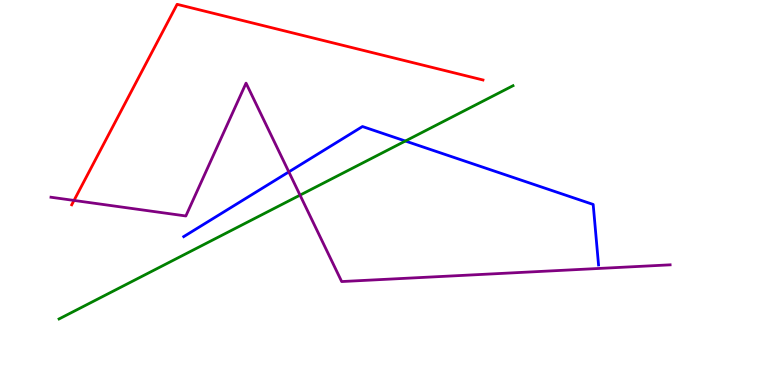[{'lines': ['blue', 'red'], 'intersections': []}, {'lines': ['green', 'red'], 'intersections': []}, {'lines': ['purple', 'red'], 'intersections': [{'x': 0.955, 'y': 4.79}]}, {'lines': ['blue', 'green'], 'intersections': [{'x': 5.23, 'y': 6.34}]}, {'lines': ['blue', 'purple'], 'intersections': [{'x': 3.73, 'y': 5.54}]}, {'lines': ['green', 'purple'], 'intersections': [{'x': 3.87, 'y': 4.93}]}]